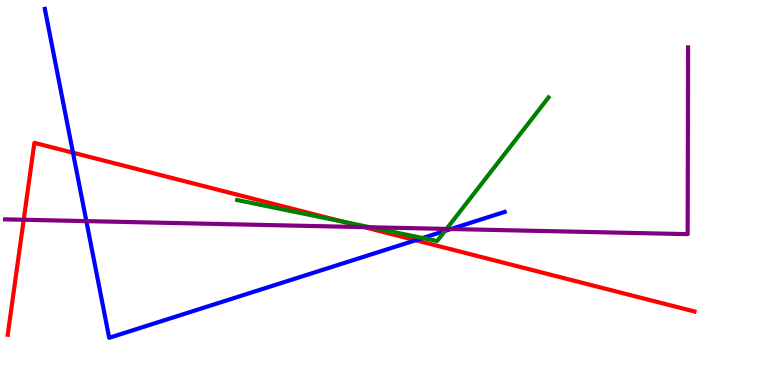[{'lines': ['blue', 'red'], 'intersections': [{'x': 0.942, 'y': 6.03}, {'x': 5.36, 'y': 3.76}]}, {'lines': ['green', 'red'], 'intersections': [{'x': 4.43, 'y': 4.24}]}, {'lines': ['purple', 'red'], 'intersections': [{'x': 0.306, 'y': 4.29}, {'x': 4.7, 'y': 4.1}]}, {'lines': ['blue', 'green'], 'intersections': [{'x': 5.45, 'y': 3.82}, {'x': 5.74, 'y': 4.0}]}, {'lines': ['blue', 'purple'], 'intersections': [{'x': 1.11, 'y': 4.26}, {'x': 5.82, 'y': 4.05}]}, {'lines': ['green', 'purple'], 'intersections': [{'x': 4.78, 'y': 4.1}, {'x': 5.76, 'y': 4.05}]}]